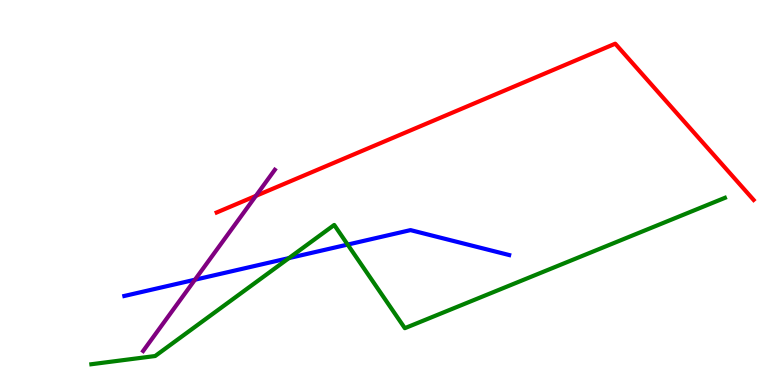[{'lines': ['blue', 'red'], 'intersections': []}, {'lines': ['green', 'red'], 'intersections': []}, {'lines': ['purple', 'red'], 'intersections': [{'x': 3.3, 'y': 4.91}]}, {'lines': ['blue', 'green'], 'intersections': [{'x': 3.73, 'y': 3.3}, {'x': 4.49, 'y': 3.65}]}, {'lines': ['blue', 'purple'], 'intersections': [{'x': 2.52, 'y': 2.73}]}, {'lines': ['green', 'purple'], 'intersections': []}]